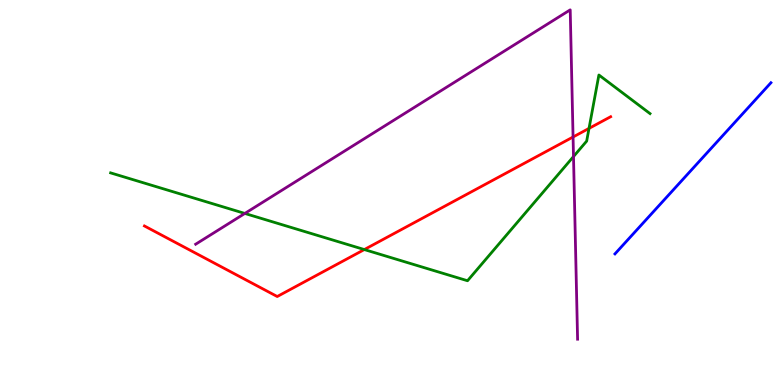[{'lines': ['blue', 'red'], 'intersections': []}, {'lines': ['green', 'red'], 'intersections': [{'x': 4.7, 'y': 3.52}, {'x': 7.6, 'y': 6.67}]}, {'lines': ['purple', 'red'], 'intersections': [{'x': 7.39, 'y': 6.44}]}, {'lines': ['blue', 'green'], 'intersections': []}, {'lines': ['blue', 'purple'], 'intersections': []}, {'lines': ['green', 'purple'], 'intersections': [{'x': 3.16, 'y': 4.46}, {'x': 7.4, 'y': 5.93}]}]